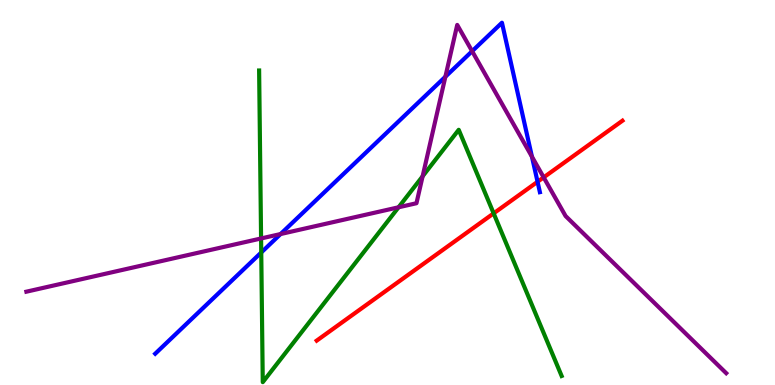[{'lines': ['blue', 'red'], 'intersections': [{'x': 6.94, 'y': 5.28}]}, {'lines': ['green', 'red'], 'intersections': [{'x': 6.37, 'y': 4.46}]}, {'lines': ['purple', 'red'], 'intersections': [{'x': 7.02, 'y': 5.39}]}, {'lines': ['blue', 'green'], 'intersections': [{'x': 3.37, 'y': 3.44}]}, {'lines': ['blue', 'purple'], 'intersections': [{'x': 3.62, 'y': 3.92}, {'x': 5.75, 'y': 8.01}, {'x': 6.09, 'y': 8.67}, {'x': 6.86, 'y': 5.93}]}, {'lines': ['green', 'purple'], 'intersections': [{'x': 3.37, 'y': 3.81}, {'x': 5.14, 'y': 4.62}, {'x': 5.45, 'y': 5.42}]}]